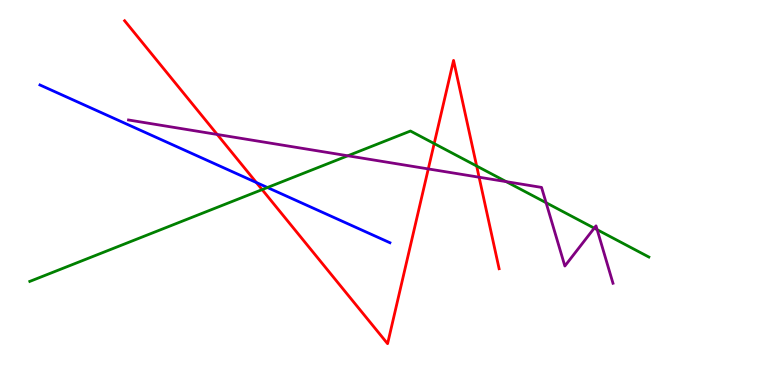[{'lines': ['blue', 'red'], 'intersections': [{'x': 3.31, 'y': 5.26}]}, {'lines': ['green', 'red'], 'intersections': [{'x': 3.38, 'y': 5.07}, {'x': 5.6, 'y': 6.27}, {'x': 6.15, 'y': 5.69}]}, {'lines': ['purple', 'red'], 'intersections': [{'x': 2.8, 'y': 6.51}, {'x': 5.53, 'y': 5.61}, {'x': 6.18, 'y': 5.4}]}, {'lines': ['blue', 'green'], 'intersections': [{'x': 3.45, 'y': 5.13}]}, {'lines': ['blue', 'purple'], 'intersections': []}, {'lines': ['green', 'purple'], 'intersections': [{'x': 4.49, 'y': 5.95}, {'x': 6.53, 'y': 5.28}, {'x': 7.05, 'y': 4.73}, {'x': 7.67, 'y': 4.07}, {'x': 7.71, 'y': 4.03}]}]